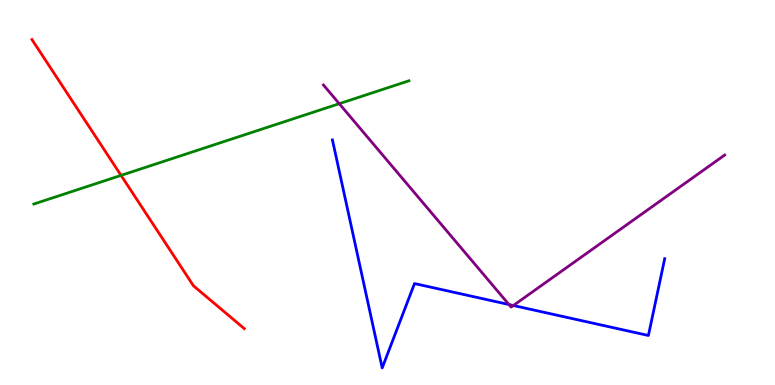[{'lines': ['blue', 'red'], 'intersections': []}, {'lines': ['green', 'red'], 'intersections': [{'x': 1.56, 'y': 5.44}]}, {'lines': ['purple', 'red'], 'intersections': []}, {'lines': ['blue', 'green'], 'intersections': []}, {'lines': ['blue', 'purple'], 'intersections': [{'x': 6.57, 'y': 2.09}, {'x': 6.62, 'y': 2.06}]}, {'lines': ['green', 'purple'], 'intersections': [{'x': 4.38, 'y': 7.31}]}]